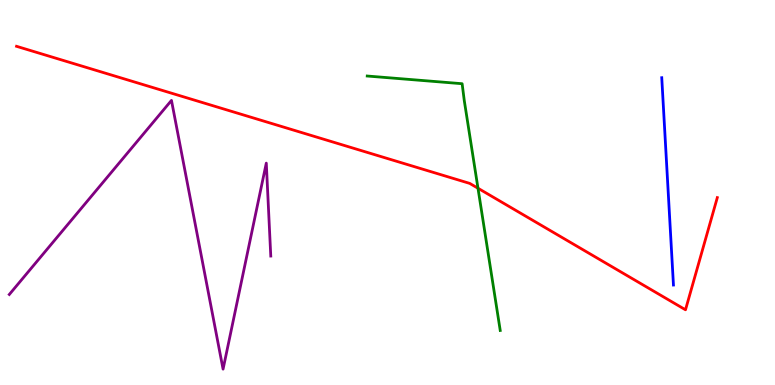[{'lines': ['blue', 'red'], 'intersections': []}, {'lines': ['green', 'red'], 'intersections': [{'x': 6.17, 'y': 5.11}]}, {'lines': ['purple', 'red'], 'intersections': []}, {'lines': ['blue', 'green'], 'intersections': []}, {'lines': ['blue', 'purple'], 'intersections': []}, {'lines': ['green', 'purple'], 'intersections': []}]